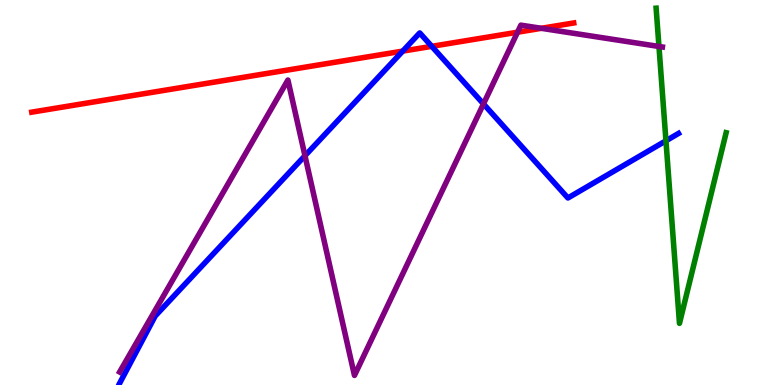[{'lines': ['blue', 'red'], 'intersections': [{'x': 5.2, 'y': 8.67}, {'x': 5.57, 'y': 8.8}]}, {'lines': ['green', 'red'], 'intersections': []}, {'lines': ['purple', 'red'], 'intersections': [{'x': 6.68, 'y': 9.16}, {'x': 6.98, 'y': 9.26}]}, {'lines': ['blue', 'green'], 'intersections': [{'x': 8.59, 'y': 6.34}]}, {'lines': ['blue', 'purple'], 'intersections': [{'x': 3.94, 'y': 5.95}, {'x': 6.24, 'y': 7.3}]}, {'lines': ['green', 'purple'], 'intersections': [{'x': 8.5, 'y': 8.79}]}]